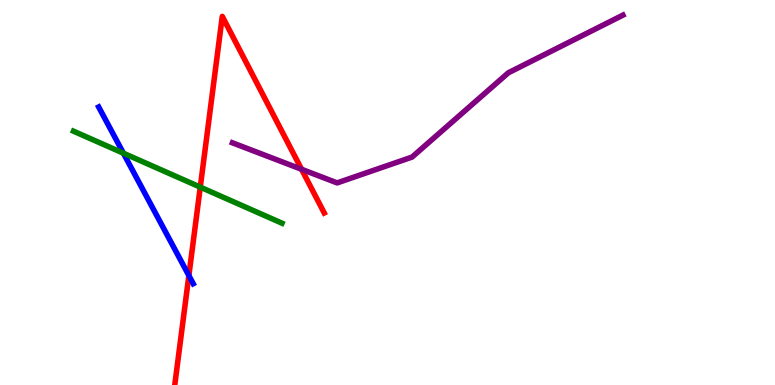[{'lines': ['blue', 'red'], 'intersections': [{'x': 2.44, 'y': 2.84}]}, {'lines': ['green', 'red'], 'intersections': [{'x': 2.58, 'y': 5.14}]}, {'lines': ['purple', 'red'], 'intersections': [{'x': 3.89, 'y': 5.6}]}, {'lines': ['blue', 'green'], 'intersections': [{'x': 1.59, 'y': 6.02}]}, {'lines': ['blue', 'purple'], 'intersections': []}, {'lines': ['green', 'purple'], 'intersections': []}]